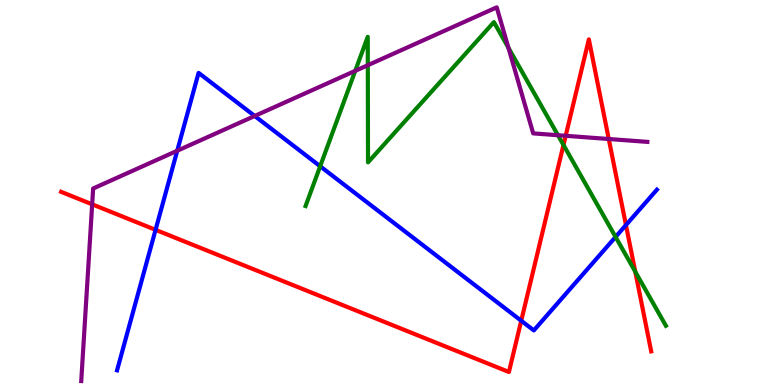[{'lines': ['blue', 'red'], 'intersections': [{'x': 2.01, 'y': 4.03}, {'x': 6.73, 'y': 1.67}, {'x': 8.08, 'y': 4.15}]}, {'lines': ['green', 'red'], 'intersections': [{'x': 7.27, 'y': 6.23}, {'x': 8.2, 'y': 2.94}]}, {'lines': ['purple', 'red'], 'intersections': [{'x': 1.19, 'y': 4.69}, {'x': 7.3, 'y': 6.47}, {'x': 7.86, 'y': 6.39}]}, {'lines': ['blue', 'green'], 'intersections': [{'x': 4.13, 'y': 5.68}, {'x': 7.94, 'y': 3.85}]}, {'lines': ['blue', 'purple'], 'intersections': [{'x': 2.29, 'y': 6.08}, {'x': 3.29, 'y': 6.99}]}, {'lines': ['green', 'purple'], 'intersections': [{'x': 4.58, 'y': 8.16}, {'x': 4.75, 'y': 8.31}, {'x': 6.56, 'y': 8.76}, {'x': 7.2, 'y': 6.49}]}]